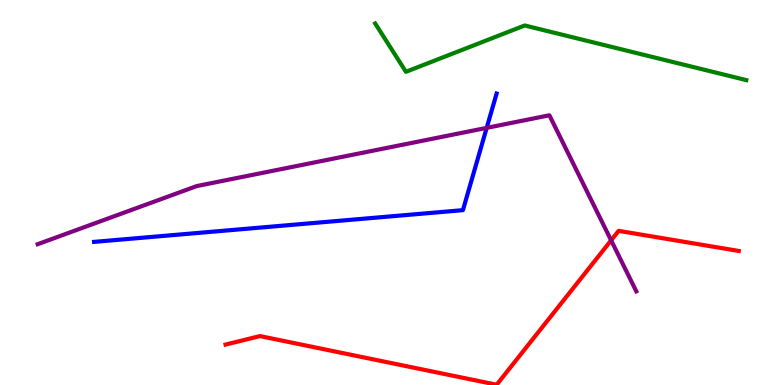[{'lines': ['blue', 'red'], 'intersections': []}, {'lines': ['green', 'red'], 'intersections': []}, {'lines': ['purple', 'red'], 'intersections': [{'x': 7.89, 'y': 3.76}]}, {'lines': ['blue', 'green'], 'intersections': []}, {'lines': ['blue', 'purple'], 'intersections': [{'x': 6.28, 'y': 6.68}]}, {'lines': ['green', 'purple'], 'intersections': []}]